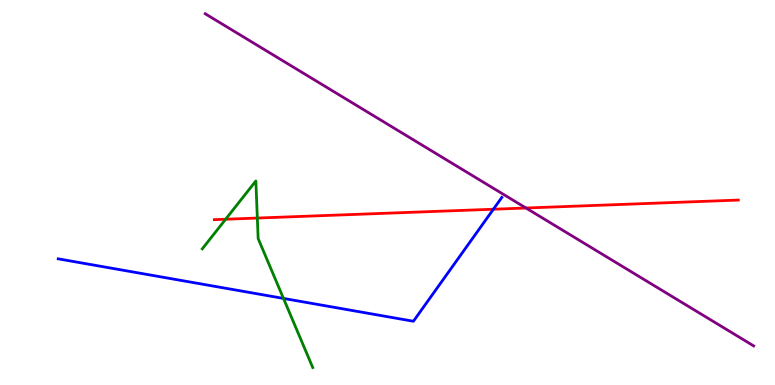[{'lines': ['blue', 'red'], 'intersections': [{'x': 6.37, 'y': 4.57}]}, {'lines': ['green', 'red'], 'intersections': [{'x': 2.91, 'y': 4.31}, {'x': 3.32, 'y': 4.34}]}, {'lines': ['purple', 'red'], 'intersections': [{'x': 6.79, 'y': 4.6}]}, {'lines': ['blue', 'green'], 'intersections': [{'x': 3.66, 'y': 2.25}]}, {'lines': ['blue', 'purple'], 'intersections': []}, {'lines': ['green', 'purple'], 'intersections': []}]